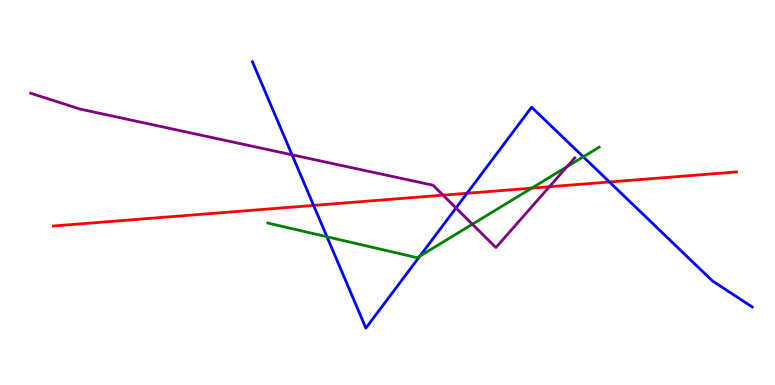[{'lines': ['blue', 'red'], 'intersections': [{'x': 4.05, 'y': 4.66}, {'x': 6.03, 'y': 4.98}, {'x': 7.86, 'y': 5.27}]}, {'lines': ['green', 'red'], 'intersections': [{'x': 6.86, 'y': 5.11}]}, {'lines': ['purple', 'red'], 'intersections': [{'x': 5.72, 'y': 4.93}, {'x': 7.09, 'y': 5.15}]}, {'lines': ['blue', 'green'], 'intersections': [{'x': 4.22, 'y': 3.85}, {'x': 5.42, 'y': 3.35}, {'x': 7.53, 'y': 5.93}]}, {'lines': ['blue', 'purple'], 'intersections': [{'x': 3.77, 'y': 5.98}, {'x': 5.88, 'y': 4.6}]}, {'lines': ['green', 'purple'], 'intersections': [{'x': 6.1, 'y': 4.18}, {'x': 7.32, 'y': 5.67}]}]